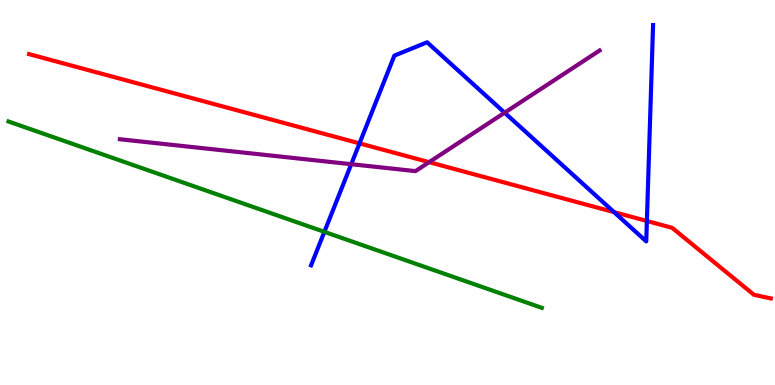[{'lines': ['blue', 'red'], 'intersections': [{'x': 4.64, 'y': 6.28}, {'x': 7.92, 'y': 4.49}, {'x': 8.35, 'y': 4.26}]}, {'lines': ['green', 'red'], 'intersections': []}, {'lines': ['purple', 'red'], 'intersections': [{'x': 5.54, 'y': 5.79}]}, {'lines': ['blue', 'green'], 'intersections': [{'x': 4.19, 'y': 3.98}]}, {'lines': ['blue', 'purple'], 'intersections': [{'x': 4.53, 'y': 5.74}, {'x': 6.51, 'y': 7.07}]}, {'lines': ['green', 'purple'], 'intersections': []}]